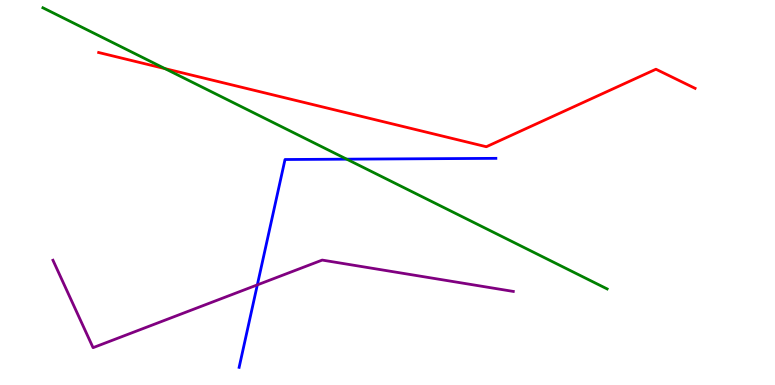[{'lines': ['blue', 'red'], 'intersections': []}, {'lines': ['green', 'red'], 'intersections': [{'x': 2.13, 'y': 8.22}]}, {'lines': ['purple', 'red'], 'intersections': []}, {'lines': ['blue', 'green'], 'intersections': [{'x': 4.47, 'y': 5.87}]}, {'lines': ['blue', 'purple'], 'intersections': [{'x': 3.32, 'y': 2.6}]}, {'lines': ['green', 'purple'], 'intersections': []}]